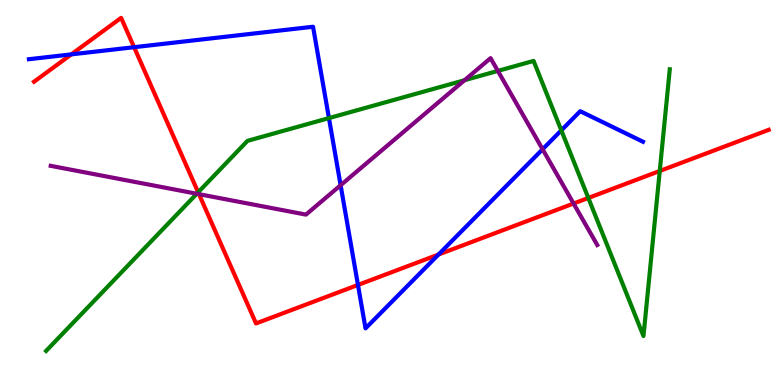[{'lines': ['blue', 'red'], 'intersections': [{'x': 0.92, 'y': 8.59}, {'x': 1.73, 'y': 8.77}, {'x': 4.62, 'y': 2.6}, {'x': 5.66, 'y': 3.39}]}, {'lines': ['green', 'red'], 'intersections': [{'x': 2.56, 'y': 5.0}, {'x': 7.59, 'y': 4.86}, {'x': 8.51, 'y': 5.56}]}, {'lines': ['purple', 'red'], 'intersections': [{'x': 2.57, 'y': 4.96}, {'x': 7.4, 'y': 4.71}]}, {'lines': ['blue', 'green'], 'intersections': [{'x': 4.24, 'y': 6.93}, {'x': 7.24, 'y': 6.61}]}, {'lines': ['blue', 'purple'], 'intersections': [{'x': 4.4, 'y': 5.19}, {'x': 7.0, 'y': 6.12}]}, {'lines': ['green', 'purple'], 'intersections': [{'x': 2.54, 'y': 4.97}, {'x': 5.99, 'y': 7.92}, {'x': 6.42, 'y': 8.16}]}]